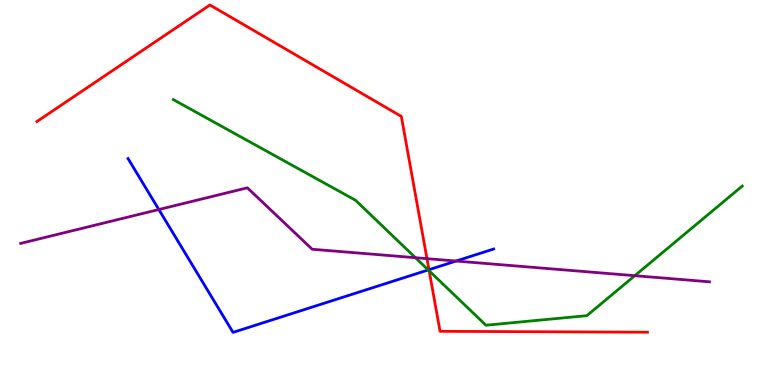[{'lines': ['blue', 'red'], 'intersections': [{'x': 5.53, 'y': 2.99}]}, {'lines': ['green', 'red'], 'intersections': [{'x': 5.54, 'y': 2.97}]}, {'lines': ['purple', 'red'], 'intersections': [{'x': 5.51, 'y': 3.28}]}, {'lines': ['blue', 'green'], 'intersections': [{'x': 5.53, 'y': 2.99}]}, {'lines': ['blue', 'purple'], 'intersections': [{'x': 2.05, 'y': 4.56}, {'x': 5.88, 'y': 3.22}]}, {'lines': ['green', 'purple'], 'intersections': [{'x': 5.36, 'y': 3.31}, {'x': 8.19, 'y': 2.84}]}]